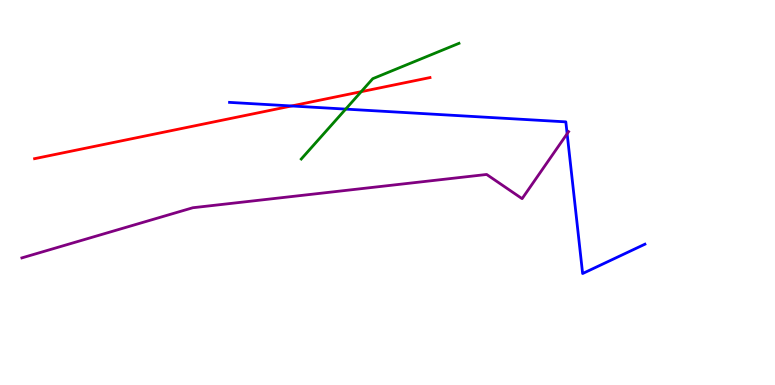[{'lines': ['blue', 'red'], 'intersections': [{'x': 3.76, 'y': 7.25}]}, {'lines': ['green', 'red'], 'intersections': [{'x': 4.66, 'y': 7.62}]}, {'lines': ['purple', 'red'], 'intersections': []}, {'lines': ['blue', 'green'], 'intersections': [{'x': 4.46, 'y': 7.17}]}, {'lines': ['blue', 'purple'], 'intersections': [{'x': 7.32, 'y': 6.53}]}, {'lines': ['green', 'purple'], 'intersections': []}]